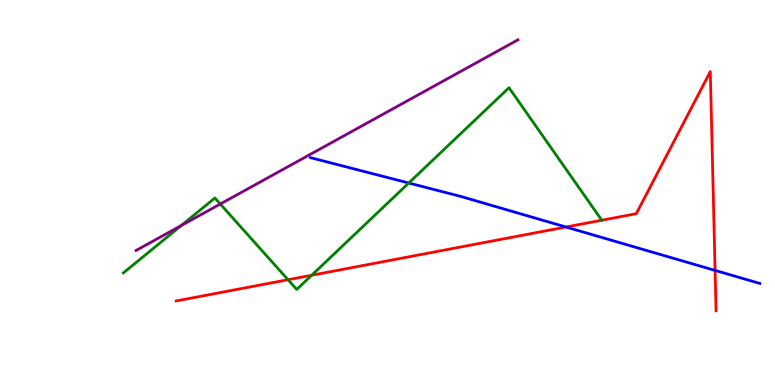[{'lines': ['blue', 'red'], 'intersections': [{'x': 7.3, 'y': 4.1}, {'x': 9.23, 'y': 2.98}]}, {'lines': ['green', 'red'], 'intersections': [{'x': 3.72, 'y': 2.73}, {'x': 4.02, 'y': 2.85}, {'x': 7.76, 'y': 4.28}]}, {'lines': ['purple', 'red'], 'intersections': []}, {'lines': ['blue', 'green'], 'intersections': [{'x': 5.27, 'y': 5.25}]}, {'lines': ['blue', 'purple'], 'intersections': []}, {'lines': ['green', 'purple'], 'intersections': [{'x': 2.34, 'y': 4.14}, {'x': 2.84, 'y': 4.7}]}]